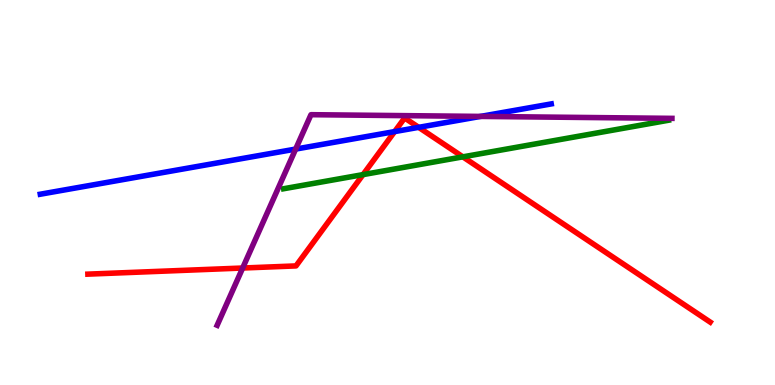[{'lines': ['blue', 'red'], 'intersections': [{'x': 5.09, 'y': 6.58}, {'x': 5.4, 'y': 6.69}]}, {'lines': ['green', 'red'], 'intersections': [{'x': 4.68, 'y': 5.46}, {'x': 5.97, 'y': 5.93}]}, {'lines': ['purple', 'red'], 'intersections': [{'x': 3.13, 'y': 3.04}]}, {'lines': ['blue', 'green'], 'intersections': []}, {'lines': ['blue', 'purple'], 'intersections': [{'x': 3.81, 'y': 6.13}, {'x': 6.2, 'y': 6.98}]}, {'lines': ['green', 'purple'], 'intersections': []}]